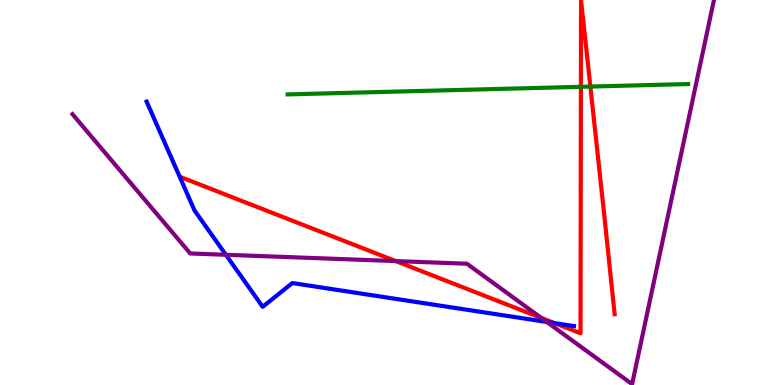[{'lines': ['blue', 'red'], 'intersections': [{'x': 7.16, 'y': 1.61}]}, {'lines': ['green', 'red'], 'intersections': [{'x': 7.5, 'y': 7.75}, {'x': 7.62, 'y': 7.75}]}, {'lines': ['purple', 'red'], 'intersections': [{'x': 5.11, 'y': 3.22}, {'x': 6.98, 'y': 1.74}]}, {'lines': ['blue', 'green'], 'intersections': []}, {'lines': ['blue', 'purple'], 'intersections': [{'x': 2.91, 'y': 3.38}, {'x': 7.06, 'y': 1.64}]}, {'lines': ['green', 'purple'], 'intersections': []}]